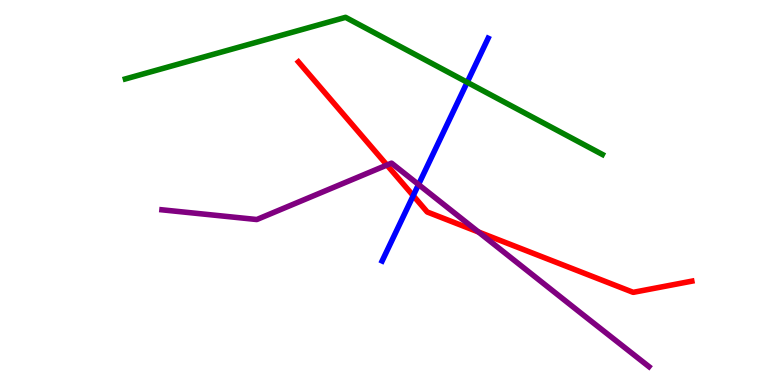[{'lines': ['blue', 'red'], 'intersections': [{'x': 5.33, 'y': 4.92}]}, {'lines': ['green', 'red'], 'intersections': []}, {'lines': ['purple', 'red'], 'intersections': [{'x': 4.99, 'y': 5.71}, {'x': 6.17, 'y': 3.97}]}, {'lines': ['blue', 'green'], 'intersections': [{'x': 6.03, 'y': 7.86}]}, {'lines': ['blue', 'purple'], 'intersections': [{'x': 5.4, 'y': 5.21}]}, {'lines': ['green', 'purple'], 'intersections': []}]